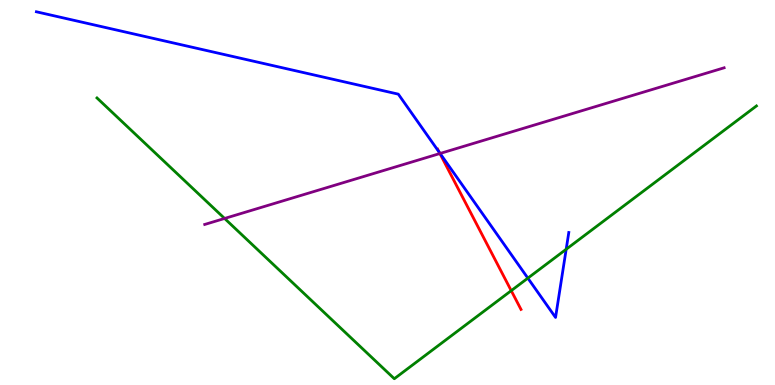[{'lines': ['blue', 'red'], 'intersections': [{'x': 5.67, 'y': 6.05}]}, {'lines': ['green', 'red'], 'intersections': [{'x': 6.6, 'y': 2.45}]}, {'lines': ['purple', 'red'], 'intersections': [{'x': 5.68, 'y': 6.01}]}, {'lines': ['blue', 'green'], 'intersections': [{'x': 6.81, 'y': 2.78}, {'x': 7.31, 'y': 3.53}]}, {'lines': ['blue', 'purple'], 'intersections': [{'x': 5.68, 'y': 6.01}]}, {'lines': ['green', 'purple'], 'intersections': [{'x': 2.9, 'y': 4.33}]}]